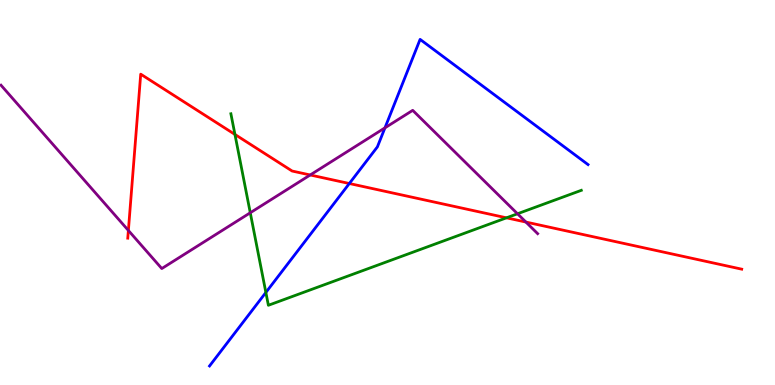[{'lines': ['blue', 'red'], 'intersections': [{'x': 4.51, 'y': 5.23}]}, {'lines': ['green', 'red'], 'intersections': [{'x': 3.03, 'y': 6.51}, {'x': 6.54, 'y': 4.34}]}, {'lines': ['purple', 'red'], 'intersections': [{'x': 1.66, 'y': 4.01}, {'x': 4.0, 'y': 5.46}, {'x': 6.79, 'y': 4.23}]}, {'lines': ['blue', 'green'], 'intersections': [{'x': 3.43, 'y': 2.4}]}, {'lines': ['blue', 'purple'], 'intersections': [{'x': 4.97, 'y': 6.68}]}, {'lines': ['green', 'purple'], 'intersections': [{'x': 3.23, 'y': 4.47}, {'x': 6.68, 'y': 4.45}]}]